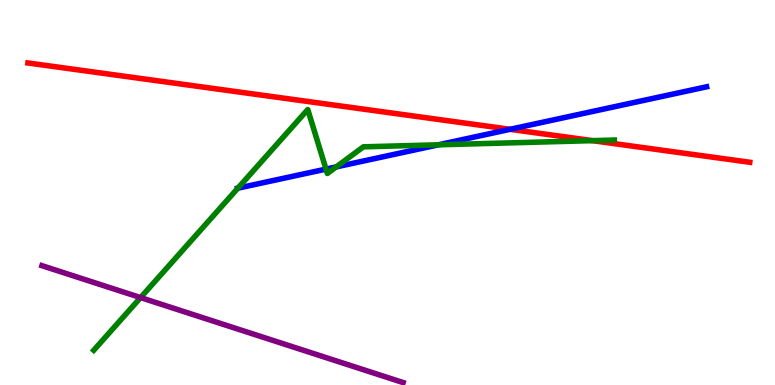[{'lines': ['blue', 'red'], 'intersections': [{'x': 6.58, 'y': 6.64}]}, {'lines': ['green', 'red'], 'intersections': [{'x': 7.65, 'y': 6.35}]}, {'lines': ['purple', 'red'], 'intersections': []}, {'lines': ['blue', 'green'], 'intersections': [{'x': 3.07, 'y': 5.11}, {'x': 4.21, 'y': 5.61}, {'x': 4.34, 'y': 5.66}, {'x': 5.66, 'y': 6.24}]}, {'lines': ['blue', 'purple'], 'intersections': []}, {'lines': ['green', 'purple'], 'intersections': [{'x': 1.81, 'y': 2.27}]}]